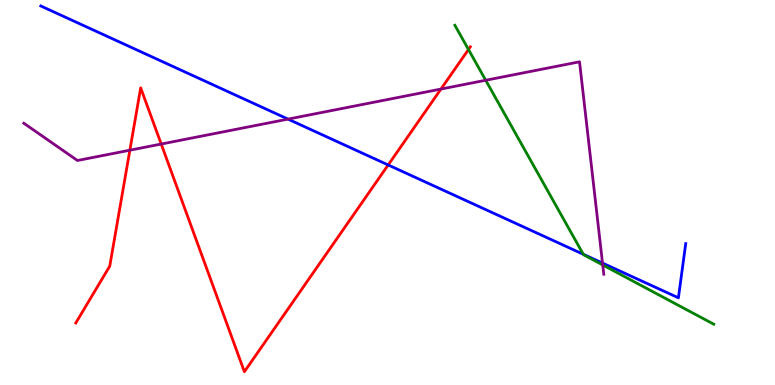[{'lines': ['blue', 'red'], 'intersections': [{'x': 5.01, 'y': 5.72}]}, {'lines': ['green', 'red'], 'intersections': [{'x': 6.04, 'y': 8.71}]}, {'lines': ['purple', 'red'], 'intersections': [{'x': 1.68, 'y': 6.1}, {'x': 2.08, 'y': 6.26}, {'x': 5.69, 'y': 7.69}]}, {'lines': ['blue', 'green'], 'intersections': [{'x': 7.53, 'y': 3.4}]}, {'lines': ['blue', 'purple'], 'intersections': [{'x': 3.72, 'y': 6.91}, {'x': 7.77, 'y': 3.17}]}, {'lines': ['green', 'purple'], 'intersections': [{'x': 6.27, 'y': 7.92}, {'x': 7.78, 'y': 3.12}]}]